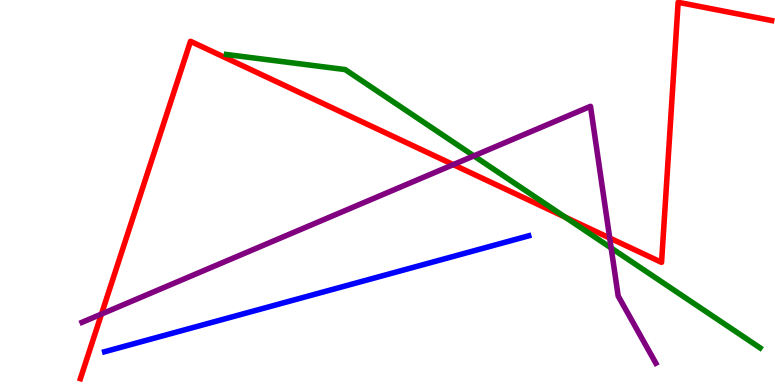[{'lines': ['blue', 'red'], 'intersections': []}, {'lines': ['green', 'red'], 'intersections': [{'x': 7.29, 'y': 4.36}]}, {'lines': ['purple', 'red'], 'intersections': [{'x': 1.31, 'y': 1.84}, {'x': 5.85, 'y': 5.72}, {'x': 7.87, 'y': 3.82}]}, {'lines': ['blue', 'green'], 'intersections': []}, {'lines': ['blue', 'purple'], 'intersections': []}, {'lines': ['green', 'purple'], 'intersections': [{'x': 6.11, 'y': 5.95}, {'x': 7.89, 'y': 3.56}]}]